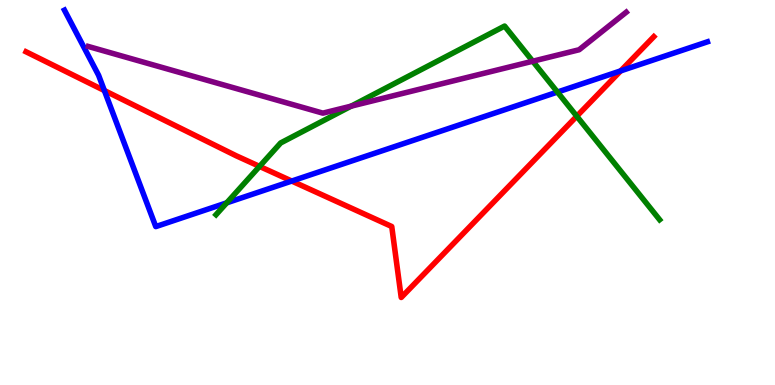[{'lines': ['blue', 'red'], 'intersections': [{'x': 1.35, 'y': 7.65}, {'x': 3.76, 'y': 5.3}, {'x': 8.01, 'y': 8.16}]}, {'lines': ['green', 'red'], 'intersections': [{'x': 3.35, 'y': 5.68}, {'x': 7.44, 'y': 6.98}]}, {'lines': ['purple', 'red'], 'intersections': []}, {'lines': ['blue', 'green'], 'intersections': [{'x': 2.93, 'y': 4.73}, {'x': 7.19, 'y': 7.61}]}, {'lines': ['blue', 'purple'], 'intersections': []}, {'lines': ['green', 'purple'], 'intersections': [{'x': 4.53, 'y': 7.24}, {'x': 6.87, 'y': 8.41}]}]